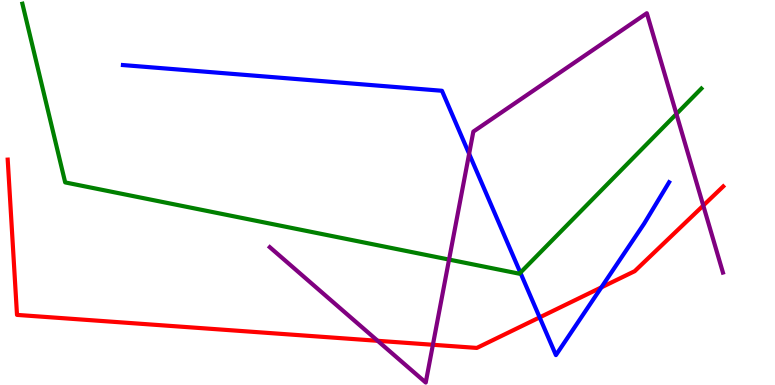[{'lines': ['blue', 'red'], 'intersections': [{'x': 6.96, 'y': 1.76}, {'x': 7.76, 'y': 2.54}]}, {'lines': ['green', 'red'], 'intersections': []}, {'lines': ['purple', 'red'], 'intersections': [{'x': 4.87, 'y': 1.15}, {'x': 5.59, 'y': 1.04}, {'x': 9.07, 'y': 4.66}]}, {'lines': ['blue', 'green'], 'intersections': [{'x': 6.71, 'y': 2.92}]}, {'lines': ['blue', 'purple'], 'intersections': [{'x': 6.05, 'y': 6.0}]}, {'lines': ['green', 'purple'], 'intersections': [{'x': 5.79, 'y': 3.26}, {'x': 8.73, 'y': 7.04}]}]